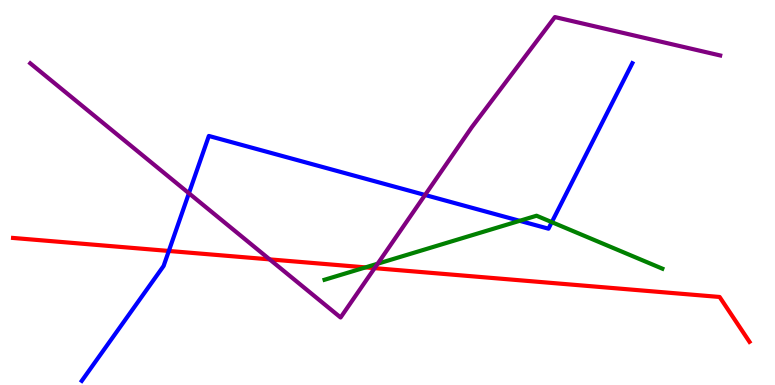[{'lines': ['blue', 'red'], 'intersections': [{'x': 2.18, 'y': 3.48}]}, {'lines': ['green', 'red'], 'intersections': [{'x': 4.72, 'y': 3.05}]}, {'lines': ['purple', 'red'], 'intersections': [{'x': 3.48, 'y': 3.26}, {'x': 4.83, 'y': 3.04}]}, {'lines': ['blue', 'green'], 'intersections': [{'x': 6.71, 'y': 4.26}, {'x': 7.12, 'y': 4.23}]}, {'lines': ['blue', 'purple'], 'intersections': [{'x': 2.44, 'y': 4.98}, {'x': 5.48, 'y': 4.94}]}, {'lines': ['green', 'purple'], 'intersections': [{'x': 4.87, 'y': 3.15}]}]